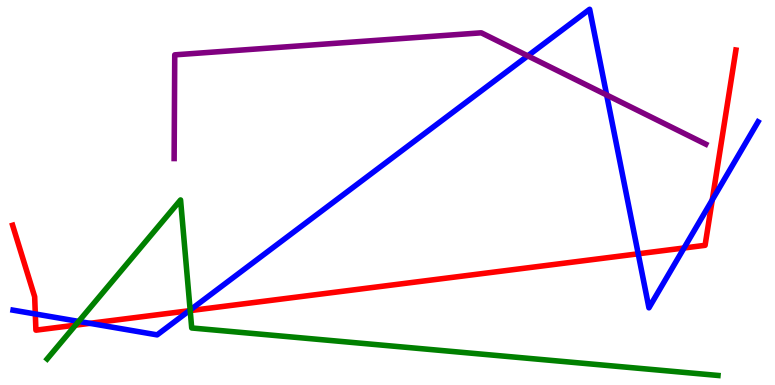[{'lines': ['blue', 'red'], 'intersections': [{'x': 0.456, 'y': 1.84}, {'x': 1.16, 'y': 1.6}, {'x': 2.44, 'y': 1.93}, {'x': 8.24, 'y': 3.41}, {'x': 8.83, 'y': 3.56}, {'x': 9.19, 'y': 4.81}]}, {'lines': ['green', 'red'], 'intersections': [{'x': 0.974, 'y': 1.55}, {'x': 2.45, 'y': 1.93}]}, {'lines': ['purple', 'red'], 'intersections': []}, {'lines': ['blue', 'green'], 'intersections': [{'x': 1.01, 'y': 1.65}, {'x': 2.45, 'y': 1.95}]}, {'lines': ['blue', 'purple'], 'intersections': [{'x': 6.81, 'y': 8.55}, {'x': 7.83, 'y': 7.53}]}, {'lines': ['green', 'purple'], 'intersections': []}]